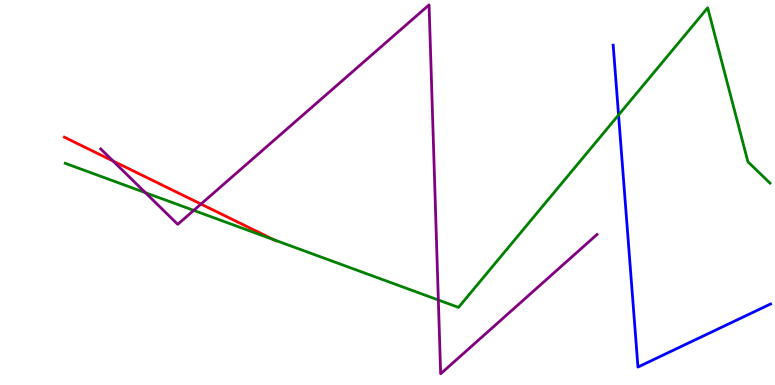[{'lines': ['blue', 'red'], 'intersections': []}, {'lines': ['green', 'red'], 'intersections': [{'x': 3.53, 'y': 3.77}]}, {'lines': ['purple', 'red'], 'intersections': [{'x': 1.46, 'y': 5.82}, {'x': 2.59, 'y': 4.7}]}, {'lines': ['blue', 'green'], 'intersections': [{'x': 7.98, 'y': 7.01}]}, {'lines': ['blue', 'purple'], 'intersections': []}, {'lines': ['green', 'purple'], 'intersections': [{'x': 1.88, 'y': 5.0}, {'x': 2.5, 'y': 4.54}, {'x': 5.66, 'y': 2.21}]}]